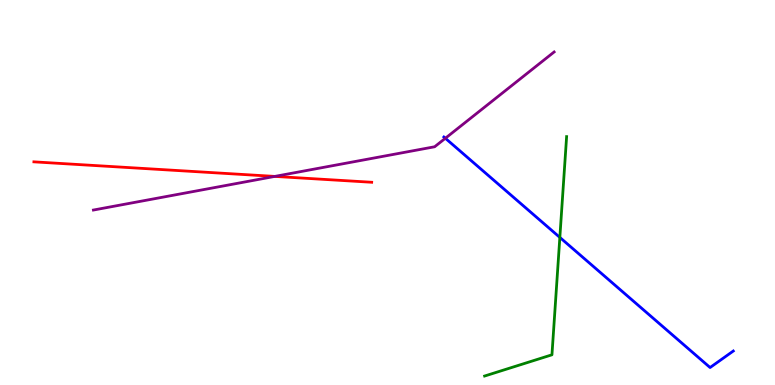[{'lines': ['blue', 'red'], 'intersections': []}, {'lines': ['green', 'red'], 'intersections': []}, {'lines': ['purple', 'red'], 'intersections': [{'x': 3.55, 'y': 5.42}]}, {'lines': ['blue', 'green'], 'intersections': [{'x': 7.22, 'y': 3.83}]}, {'lines': ['blue', 'purple'], 'intersections': [{'x': 5.75, 'y': 6.41}]}, {'lines': ['green', 'purple'], 'intersections': []}]